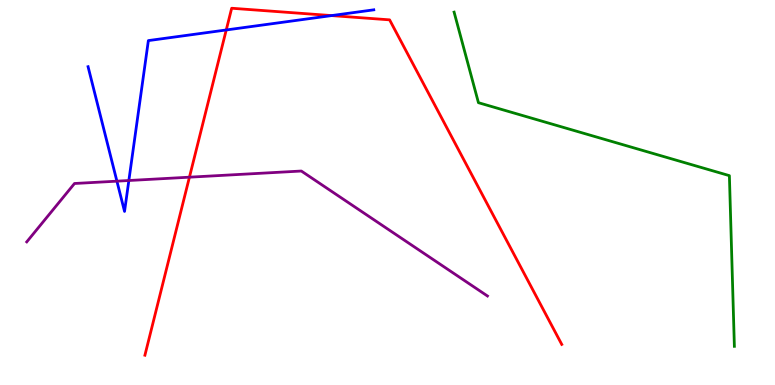[{'lines': ['blue', 'red'], 'intersections': [{'x': 2.92, 'y': 9.22}, {'x': 4.28, 'y': 9.6}]}, {'lines': ['green', 'red'], 'intersections': []}, {'lines': ['purple', 'red'], 'intersections': [{'x': 2.44, 'y': 5.4}]}, {'lines': ['blue', 'green'], 'intersections': []}, {'lines': ['blue', 'purple'], 'intersections': [{'x': 1.51, 'y': 5.29}, {'x': 1.66, 'y': 5.31}]}, {'lines': ['green', 'purple'], 'intersections': []}]